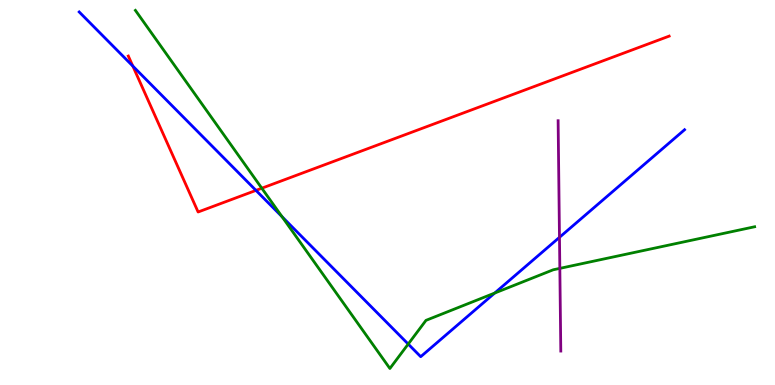[{'lines': ['blue', 'red'], 'intersections': [{'x': 1.71, 'y': 8.28}, {'x': 3.3, 'y': 5.05}]}, {'lines': ['green', 'red'], 'intersections': [{'x': 3.38, 'y': 5.11}]}, {'lines': ['purple', 'red'], 'intersections': []}, {'lines': ['blue', 'green'], 'intersections': [{'x': 3.64, 'y': 4.37}, {'x': 5.27, 'y': 1.06}, {'x': 6.38, 'y': 2.39}]}, {'lines': ['blue', 'purple'], 'intersections': [{'x': 7.22, 'y': 3.84}]}, {'lines': ['green', 'purple'], 'intersections': [{'x': 7.22, 'y': 3.03}]}]